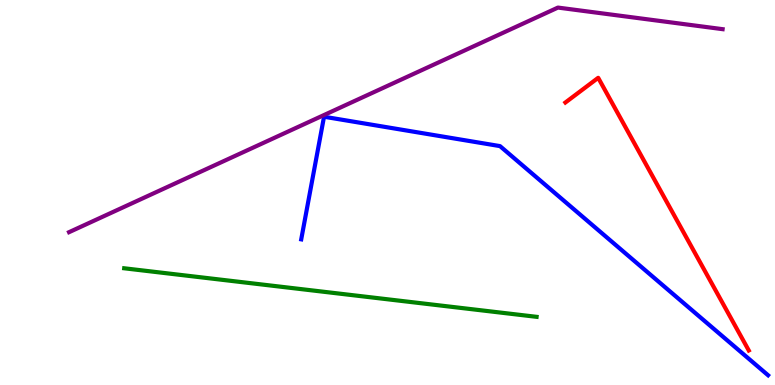[{'lines': ['blue', 'red'], 'intersections': []}, {'lines': ['green', 'red'], 'intersections': []}, {'lines': ['purple', 'red'], 'intersections': []}, {'lines': ['blue', 'green'], 'intersections': []}, {'lines': ['blue', 'purple'], 'intersections': []}, {'lines': ['green', 'purple'], 'intersections': []}]